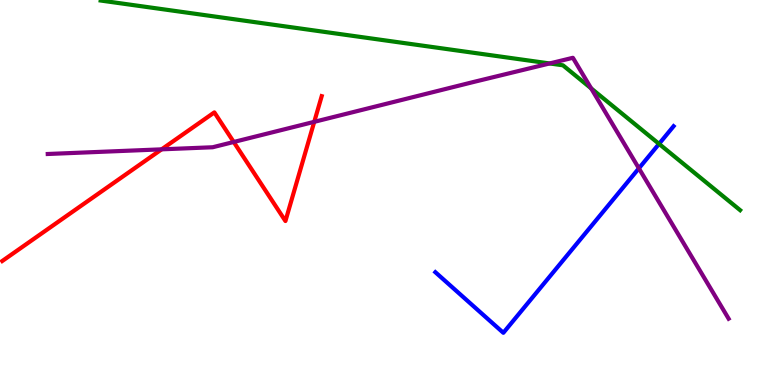[{'lines': ['blue', 'red'], 'intersections': []}, {'lines': ['green', 'red'], 'intersections': []}, {'lines': ['purple', 'red'], 'intersections': [{'x': 2.09, 'y': 6.12}, {'x': 3.02, 'y': 6.31}, {'x': 4.05, 'y': 6.84}]}, {'lines': ['blue', 'green'], 'intersections': [{'x': 8.5, 'y': 6.26}]}, {'lines': ['blue', 'purple'], 'intersections': [{'x': 8.24, 'y': 5.63}]}, {'lines': ['green', 'purple'], 'intersections': [{'x': 7.09, 'y': 8.35}, {'x': 7.63, 'y': 7.7}]}]